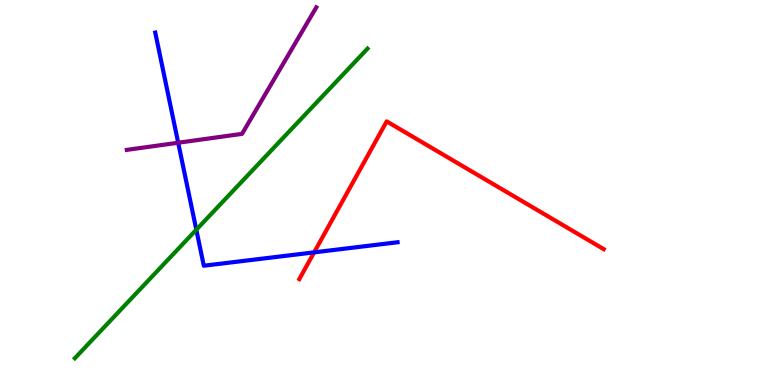[{'lines': ['blue', 'red'], 'intersections': [{'x': 4.05, 'y': 3.45}]}, {'lines': ['green', 'red'], 'intersections': []}, {'lines': ['purple', 'red'], 'intersections': []}, {'lines': ['blue', 'green'], 'intersections': [{'x': 2.53, 'y': 4.03}]}, {'lines': ['blue', 'purple'], 'intersections': [{'x': 2.3, 'y': 6.29}]}, {'lines': ['green', 'purple'], 'intersections': []}]